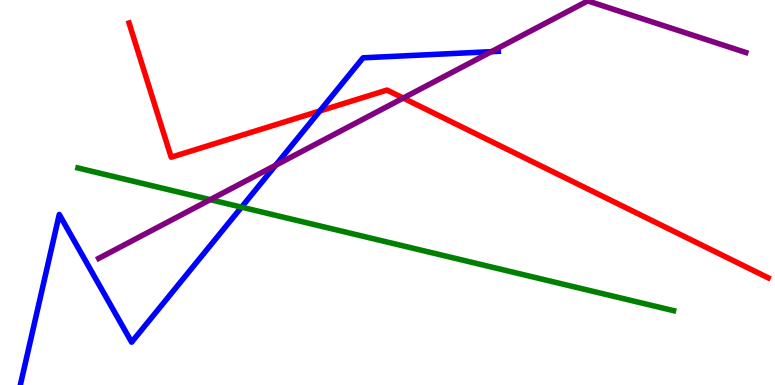[{'lines': ['blue', 'red'], 'intersections': [{'x': 4.13, 'y': 7.12}]}, {'lines': ['green', 'red'], 'intersections': []}, {'lines': ['purple', 'red'], 'intersections': [{'x': 5.2, 'y': 7.45}]}, {'lines': ['blue', 'green'], 'intersections': [{'x': 3.12, 'y': 4.62}]}, {'lines': ['blue', 'purple'], 'intersections': [{'x': 3.56, 'y': 5.71}, {'x': 6.34, 'y': 8.66}]}, {'lines': ['green', 'purple'], 'intersections': [{'x': 2.71, 'y': 4.81}]}]